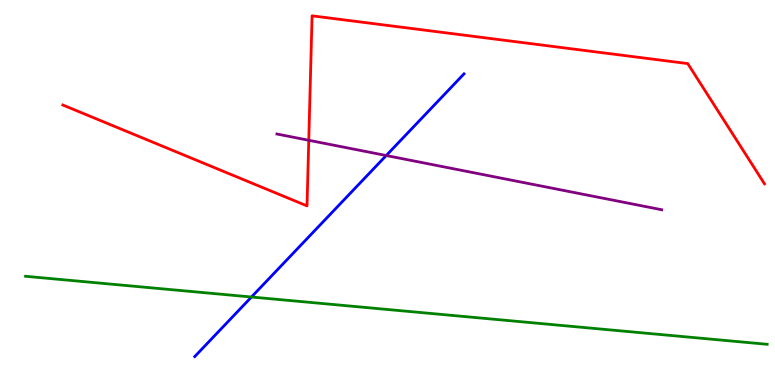[{'lines': ['blue', 'red'], 'intersections': []}, {'lines': ['green', 'red'], 'intersections': []}, {'lines': ['purple', 'red'], 'intersections': [{'x': 3.98, 'y': 6.36}]}, {'lines': ['blue', 'green'], 'intersections': [{'x': 3.24, 'y': 2.29}]}, {'lines': ['blue', 'purple'], 'intersections': [{'x': 4.98, 'y': 5.96}]}, {'lines': ['green', 'purple'], 'intersections': []}]